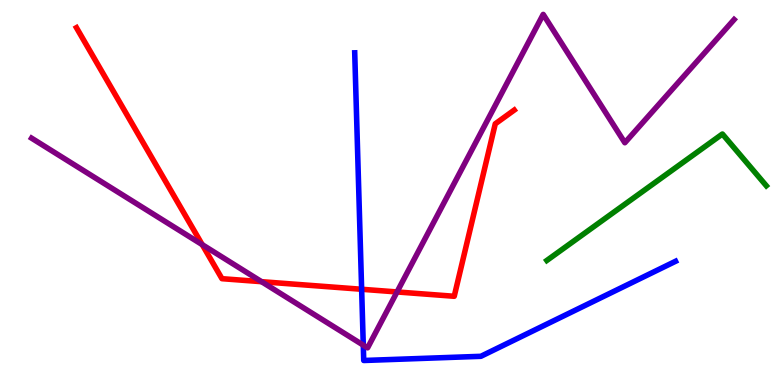[{'lines': ['blue', 'red'], 'intersections': [{'x': 4.67, 'y': 2.49}]}, {'lines': ['green', 'red'], 'intersections': []}, {'lines': ['purple', 'red'], 'intersections': [{'x': 2.61, 'y': 3.65}, {'x': 3.38, 'y': 2.68}, {'x': 5.12, 'y': 2.42}]}, {'lines': ['blue', 'green'], 'intersections': []}, {'lines': ['blue', 'purple'], 'intersections': [{'x': 4.69, 'y': 1.04}]}, {'lines': ['green', 'purple'], 'intersections': []}]